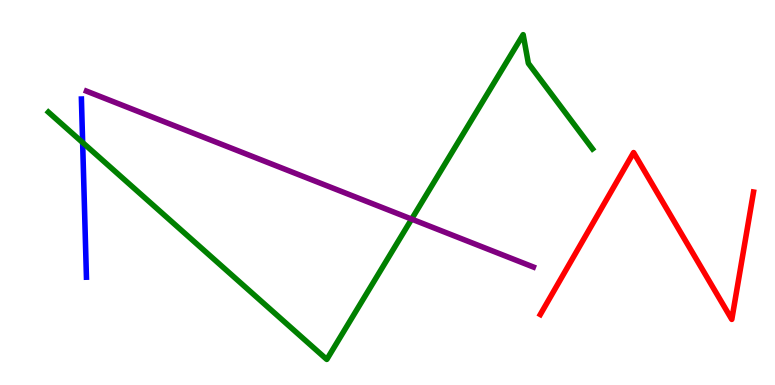[{'lines': ['blue', 'red'], 'intersections': []}, {'lines': ['green', 'red'], 'intersections': []}, {'lines': ['purple', 'red'], 'intersections': []}, {'lines': ['blue', 'green'], 'intersections': [{'x': 1.07, 'y': 6.3}]}, {'lines': ['blue', 'purple'], 'intersections': []}, {'lines': ['green', 'purple'], 'intersections': [{'x': 5.31, 'y': 4.31}]}]